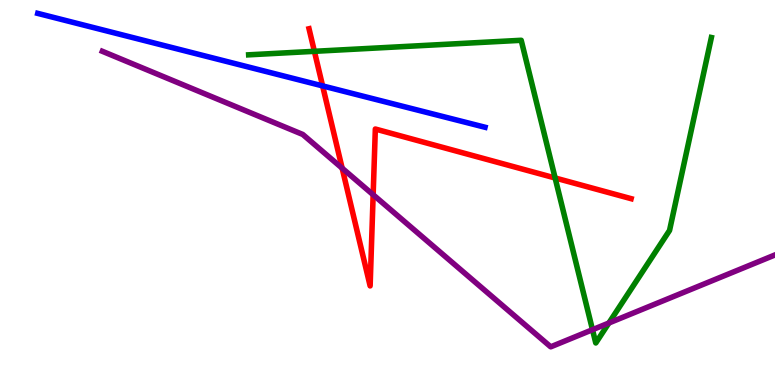[{'lines': ['blue', 'red'], 'intersections': [{'x': 4.16, 'y': 7.77}]}, {'lines': ['green', 'red'], 'intersections': [{'x': 4.06, 'y': 8.67}, {'x': 7.16, 'y': 5.38}]}, {'lines': ['purple', 'red'], 'intersections': [{'x': 4.41, 'y': 5.63}, {'x': 4.81, 'y': 4.94}]}, {'lines': ['blue', 'green'], 'intersections': []}, {'lines': ['blue', 'purple'], 'intersections': []}, {'lines': ['green', 'purple'], 'intersections': [{'x': 7.65, 'y': 1.44}, {'x': 7.86, 'y': 1.61}]}]